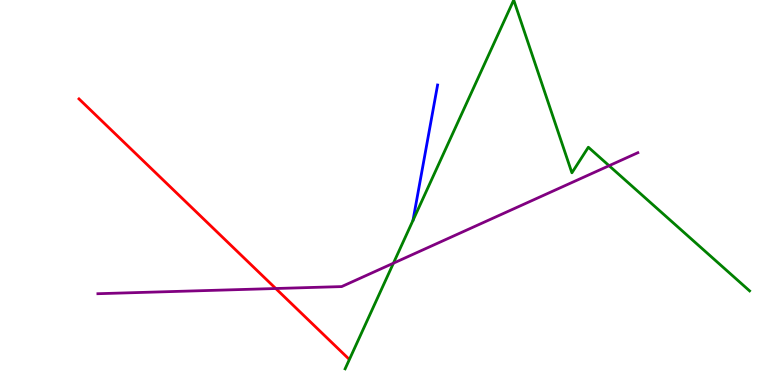[{'lines': ['blue', 'red'], 'intersections': []}, {'lines': ['green', 'red'], 'intersections': []}, {'lines': ['purple', 'red'], 'intersections': [{'x': 3.56, 'y': 2.51}]}, {'lines': ['blue', 'green'], 'intersections': []}, {'lines': ['blue', 'purple'], 'intersections': []}, {'lines': ['green', 'purple'], 'intersections': [{'x': 5.08, 'y': 3.16}, {'x': 7.86, 'y': 5.7}]}]